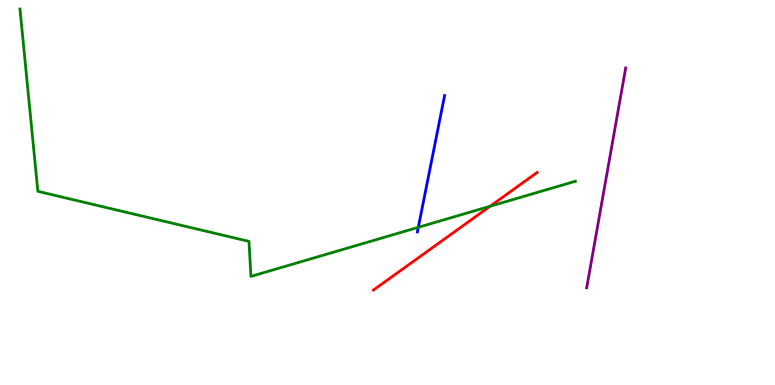[{'lines': ['blue', 'red'], 'intersections': []}, {'lines': ['green', 'red'], 'intersections': [{'x': 6.32, 'y': 4.64}]}, {'lines': ['purple', 'red'], 'intersections': []}, {'lines': ['blue', 'green'], 'intersections': [{'x': 5.4, 'y': 4.1}]}, {'lines': ['blue', 'purple'], 'intersections': []}, {'lines': ['green', 'purple'], 'intersections': []}]